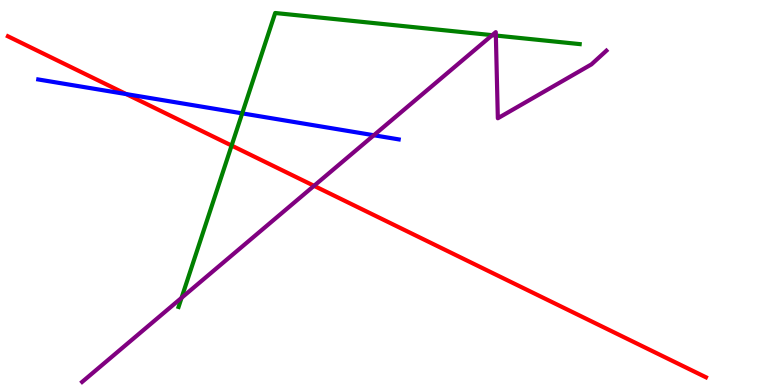[{'lines': ['blue', 'red'], 'intersections': [{'x': 1.63, 'y': 7.56}]}, {'lines': ['green', 'red'], 'intersections': [{'x': 2.99, 'y': 6.22}]}, {'lines': ['purple', 'red'], 'intersections': [{'x': 4.05, 'y': 5.17}]}, {'lines': ['blue', 'green'], 'intersections': [{'x': 3.13, 'y': 7.06}]}, {'lines': ['blue', 'purple'], 'intersections': [{'x': 4.82, 'y': 6.49}]}, {'lines': ['green', 'purple'], 'intersections': [{'x': 2.34, 'y': 2.26}, {'x': 6.35, 'y': 9.09}, {'x': 6.4, 'y': 9.08}]}]